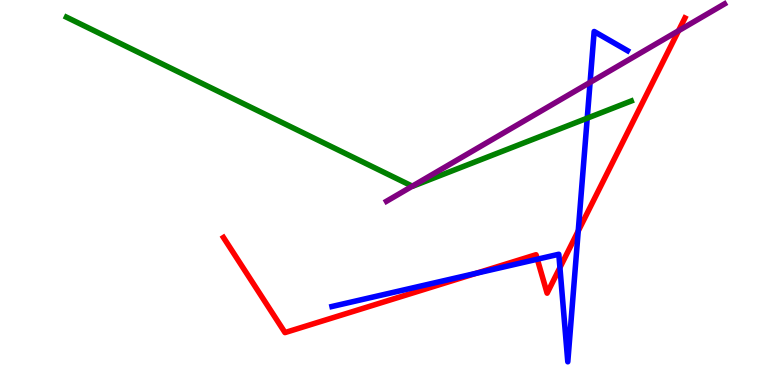[{'lines': ['blue', 'red'], 'intersections': [{'x': 6.15, 'y': 2.9}, {'x': 6.93, 'y': 3.27}, {'x': 7.22, 'y': 3.05}, {'x': 7.46, 'y': 4.0}]}, {'lines': ['green', 'red'], 'intersections': []}, {'lines': ['purple', 'red'], 'intersections': [{'x': 8.76, 'y': 9.2}]}, {'lines': ['blue', 'green'], 'intersections': [{'x': 7.58, 'y': 6.93}]}, {'lines': ['blue', 'purple'], 'intersections': [{'x': 7.61, 'y': 7.86}]}, {'lines': ['green', 'purple'], 'intersections': [{'x': 5.32, 'y': 5.16}]}]